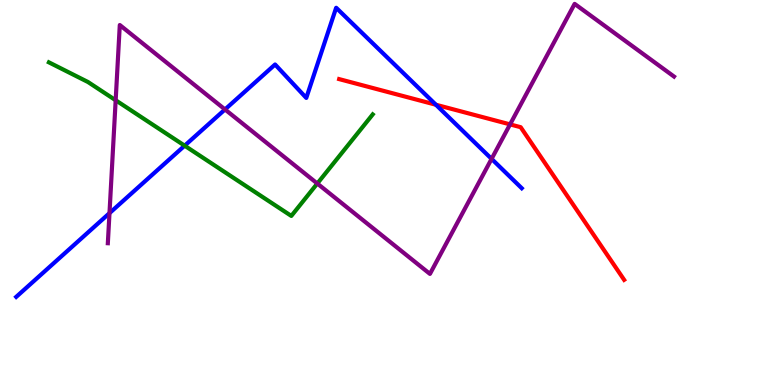[{'lines': ['blue', 'red'], 'intersections': [{'x': 5.62, 'y': 7.28}]}, {'lines': ['green', 'red'], 'intersections': []}, {'lines': ['purple', 'red'], 'intersections': [{'x': 6.58, 'y': 6.77}]}, {'lines': ['blue', 'green'], 'intersections': [{'x': 2.38, 'y': 6.22}]}, {'lines': ['blue', 'purple'], 'intersections': [{'x': 1.41, 'y': 4.46}, {'x': 2.9, 'y': 7.16}, {'x': 6.34, 'y': 5.87}]}, {'lines': ['green', 'purple'], 'intersections': [{'x': 1.49, 'y': 7.4}, {'x': 4.09, 'y': 5.23}]}]